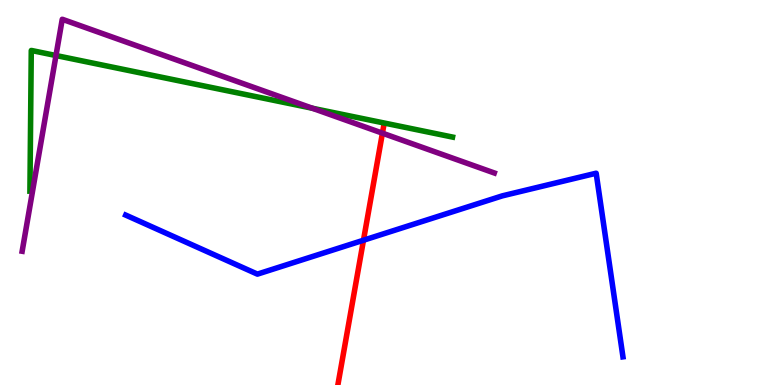[{'lines': ['blue', 'red'], 'intersections': [{'x': 4.69, 'y': 3.76}]}, {'lines': ['green', 'red'], 'intersections': []}, {'lines': ['purple', 'red'], 'intersections': [{'x': 4.93, 'y': 6.54}]}, {'lines': ['blue', 'green'], 'intersections': []}, {'lines': ['blue', 'purple'], 'intersections': []}, {'lines': ['green', 'purple'], 'intersections': [{'x': 0.722, 'y': 8.56}, {'x': 4.03, 'y': 7.19}]}]